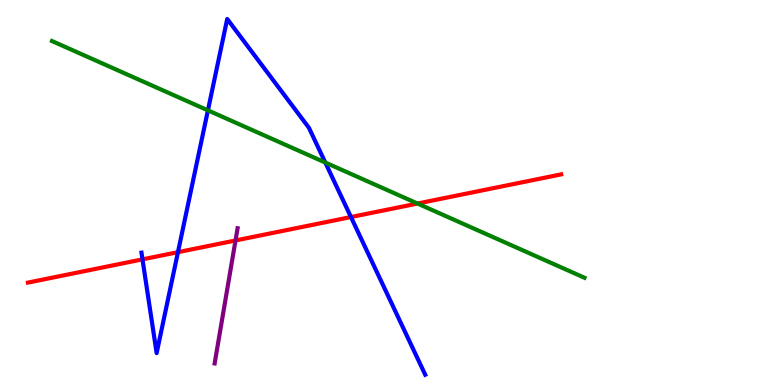[{'lines': ['blue', 'red'], 'intersections': [{'x': 1.84, 'y': 3.26}, {'x': 2.3, 'y': 3.45}, {'x': 4.53, 'y': 4.36}]}, {'lines': ['green', 'red'], 'intersections': [{'x': 5.39, 'y': 4.71}]}, {'lines': ['purple', 'red'], 'intersections': [{'x': 3.04, 'y': 3.75}]}, {'lines': ['blue', 'green'], 'intersections': [{'x': 2.68, 'y': 7.13}, {'x': 4.2, 'y': 5.78}]}, {'lines': ['blue', 'purple'], 'intersections': []}, {'lines': ['green', 'purple'], 'intersections': []}]